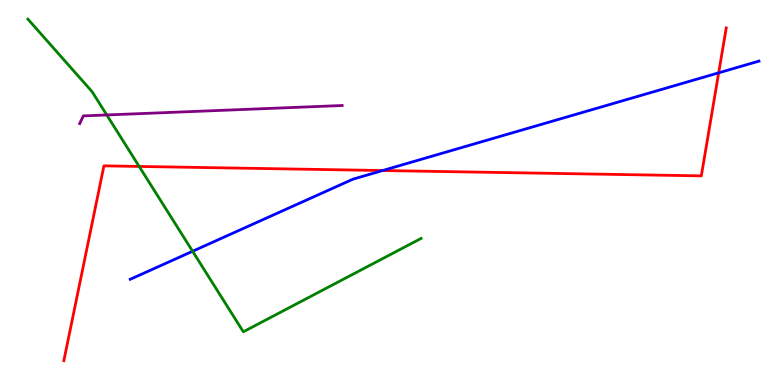[{'lines': ['blue', 'red'], 'intersections': [{'x': 4.94, 'y': 5.57}, {'x': 9.27, 'y': 8.11}]}, {'lines': ['green', 'red'], 'intersections': [{'x': 1.8, 'y': 5.68}]}, {'lines': ['purple', 'red'], 'intersections': []}, {'lines': ['blue', 'green'], 'intersections': [{'x': 2.49, 'y': 3.47}]}, {'lines': ['blue', 'purple'], 'intersections': []}, {'lines': ['green', 'purple'], 'intersections': [{'x': 1.38, 'y': 7.01}]}]